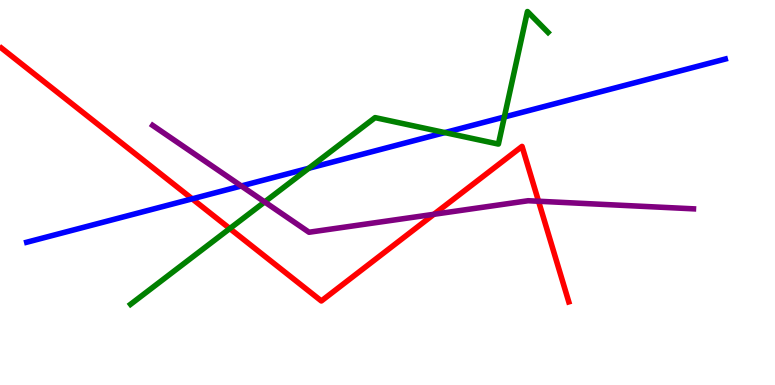[{'lines': ['blue', 'red'], 'intersections': [{'x': 2.48, 'y': 4.84}]}, {'lines': ['green', 'red'], 'intersections': [{'x': 2.97, 'y': 4.06}]}, {'lines': ['purple', 'red'], 'intersections': [{'x': 5.6, 'y': 4.43}, {'x': 6.95, 'y': 4.77}]}, {'lines': ['blue', 'green'], 'intersections': [{'x': 3.98, 'y': 5.63}, {'x': 5.74, 'y': 6.56}, {'x': 6.51, 'y': 6.96}]}, {'lines': ['blue', 'purple'], 'intersections': [{'x': 3.11, 'y': 5.17}]}, {'lines': ['green', 'purple'], 'intersections': [{'x': 3.42, 'y': 4.75}]}]